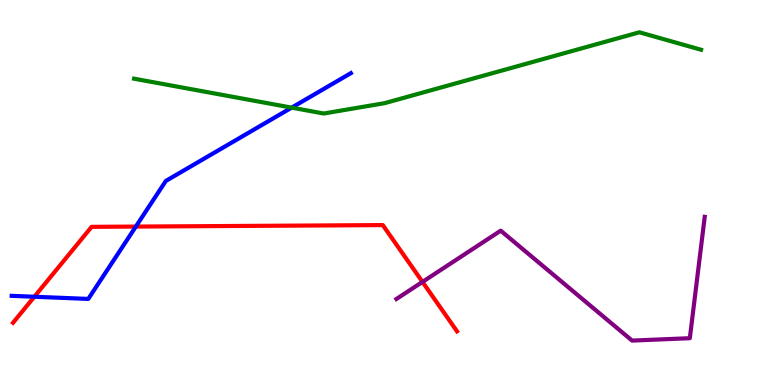[{'lines': ['blue', 'red'], 'intersections': [{'x': 0.443, 'y': 2.29}, {'x': 1.75, 'y': 4.12}]}, {'lines': ['green', 'red'], 'intersections': []}, {'lines': ['purple', 'red'], 'intersections': [{'x': 5.45, 'y': 2.68}]}, {'lines': ['blue', 'green'], 'intersections': [{'x': 3.76, 'y': 7.2}]}, {'lines': ['blue', 'purple'], 'intersections': []}, {'lines': ['green', 'purple'], 'intersections': []}]